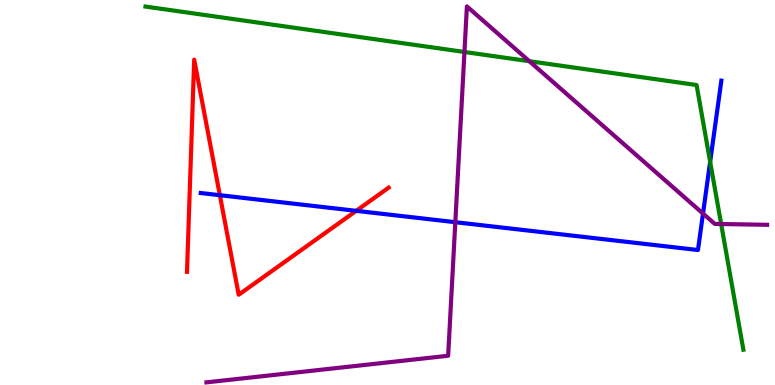[{'lines': ['blue', 'red'], 'intersections': [{'x': 2.84, 'y': 4.93}, {'x': 4.6, 'y': 4.52}]}, {'lines': ['green', 'red'], 'intersections': []}, {'lines': ['purple', 'red'], 'intersections': []}, {'lines': ['blue', 'green'], 'intersections': [{'x': 9.16, 'y': 5.8}]}, {'lines': ['blue', 'purple'], 'intersections': [{'x': 5.88, 'y': 4.23}, {'x': 9.07, 'y': 4.45}]}, {'lines': ['green', 'purple'], 'intersections': [{'x': 5.99, 'y': 8.65}, {'x': 6.83, 'y': 8.41}, {'x': 9.31, 'y': 4.18}]}]